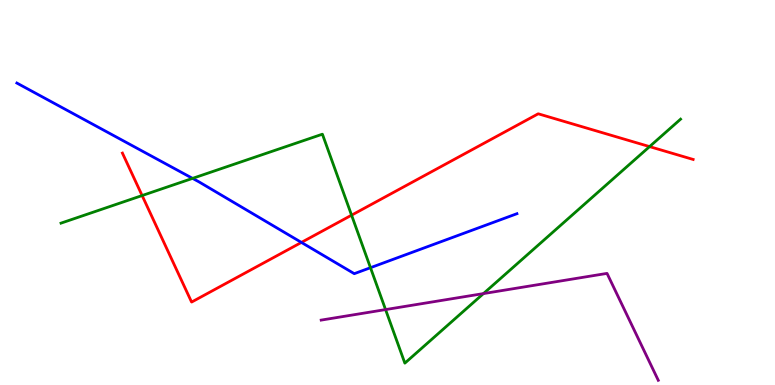[{'lines': ['blue', 'red'], 'intersections': [{'x': 3.89, 'y': 3.7}]}, {'lines': ['green', 'red'], 'intersections': [{'x': 1.83, 'y': 4.92}, {'x': 4.54, 'y': 4.41}, {'x': 8.38, 'y': 6.19}]}, {'lines': ['purple', 'red'], 'intersections': []}, {'lines': ['blue', 'green'], 'intersections': [{'x': 2.48, 'y': 5.37}, {'x': 4.78, 'y': 3.05}]}, {'lines': ['blue', 'purple'], 'intersections': []}, {'lines': ['green', 'purple'], 'intersections': [{'x': 4.98, 'y': 1.96}, {'x': 6.24, 'y': 2.37}]}]